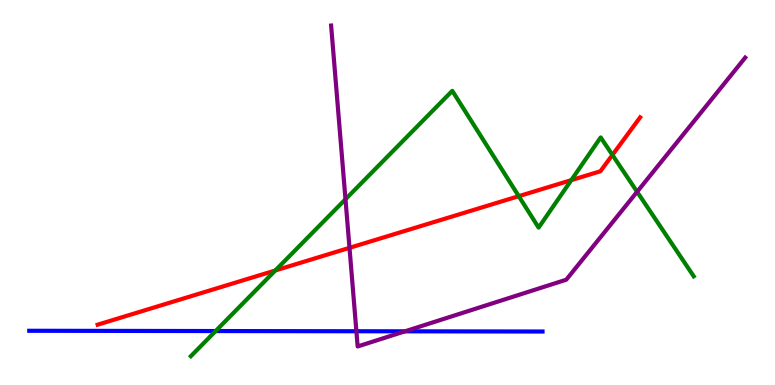[{'lines': ['blue', 'red'], 'intersections': []}, {'lines': ['green', 'red'], 'intersections': [{'x': 3.55, 'y': 2.97}, {'x': 6.69, 'y': 4.9}, {'x': 7.37, 'y': 5.32}, {'x': 7.9, 'y': 5.98}]}, {'lines': ['purple', 'red'], 'intersections': [{'x': 4.51, 'y': 3.56}]}, {'lines': ['blue', 'green'], 'intersections': [{'x': 2.78, 'y': 1.4}]}, {'lines': ['blue', 'purple'], 'intersections': [{'x': 4.6, 'y': 1.4}, {'x': 5.23, 'y': 1.39}]}, {'lines': ['green', 'purple'], 'intersections': [{'x': 4.46, 'y': 4.82}, {'x': 8.22, 'y': 5.02}]}]